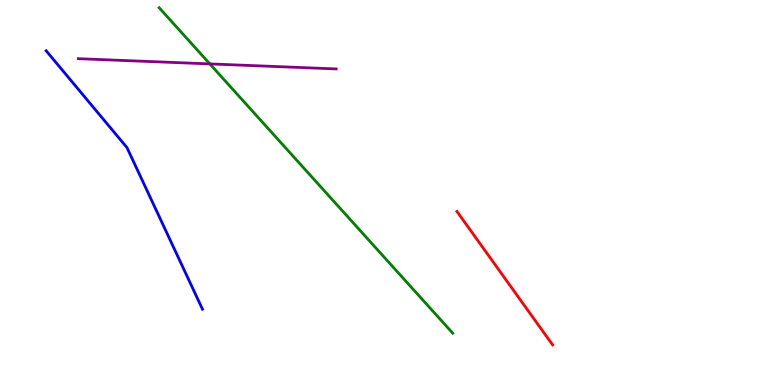[{'lines': ['blue', 'red'], 'intersections': []}, {'lines': ['green', 'red'], 'intersections': []}, {'lines': ['purple', 'red'], 'intersections': []}, {'lines': ['blue', 'green'], 'intersections': []}, {'lines': ['blue', 'purple'], 'intersections': []}, {'lines': ['green', 'purple'], 'intersections': [{'x': 2.71, 'y': 8.34}]}]